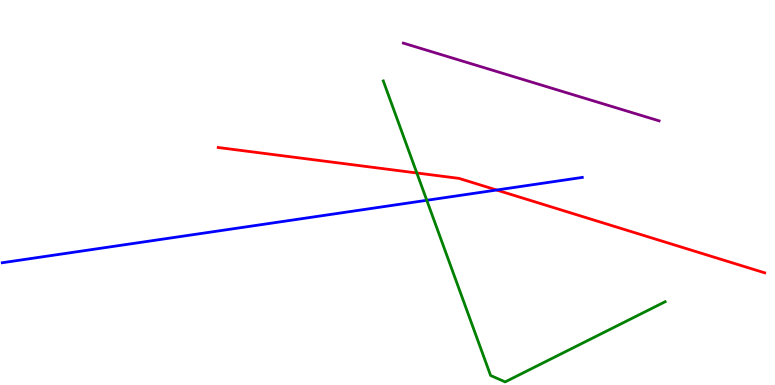[{'lines': ['blue', 'red'], 'intersections': [{'x': 6.41, 'y': 5.06}]}, {'lines': ['green', 'red'], 'intersections': [{'x': 5.38, 'y': 5.51}]}, {'lines': ['purple', 'red'], 'intersections': []}, {'lines': ['blue', 'green'], 'intersections': [{'x': 5.51, 'y': 4.8}]}, {'lines': ['blue', 'purple'], 'intersections': []}, {'lines': ['green', 'purple'], 'intersections': []}]